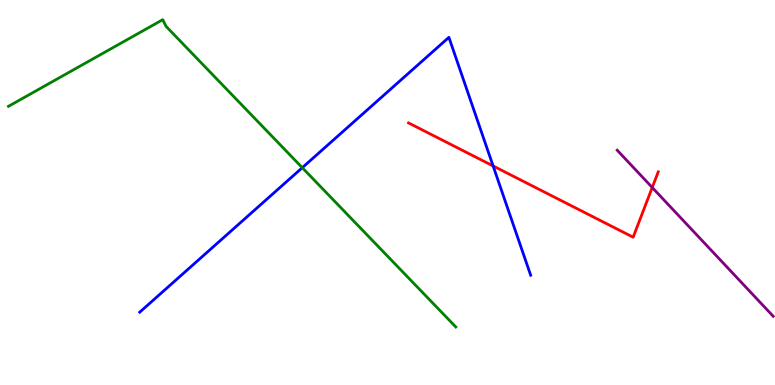[{'lines': ['blue', 'red'], 'intersections': [{'x': 6.36, 'y': 5.69}]}, {'lines': ['green', 'red'], 'intersections': []}, {'lines': ['purple', 'red'], 'intersections': [{'x': 8.42, 'y': 5.13}]}, {'lines': ['blue', 'green'], 'intersections': [{'x': 3.9, 'y': 5.64}]}, {'lines': ['blue', 'purple'], 'intersections': []}, {'lines': ['green', 'purple'], 'intersections': []}]